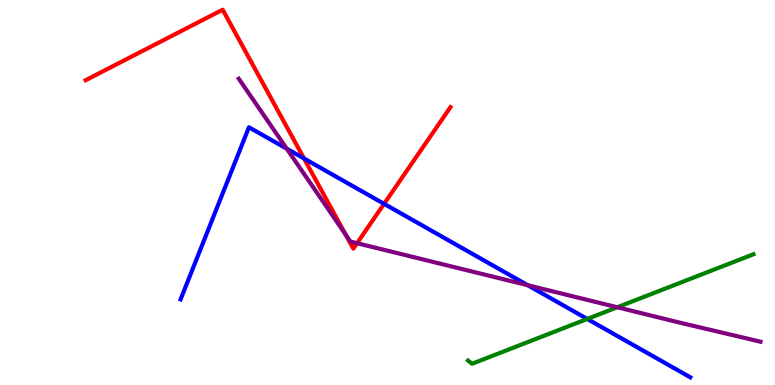[{'lines': ['blue', 'red'], 'intersections': [{'x': 3.92, 'y': 5.88}, {'x': 4.96, 'y': 4.71}]}, {'lines': ['green', 'red'], 'intersections': []}, {'lines': ['purple', 'red'], 'intersections': [{'x': 4.46, 'y': 3.91}, {'x': 4.61, 'y': 3.68}]}, {'lines': ['blue', 'green'], 'intersections': [{'x': 7.58, 'y': 1.72}]}, {'lines': ['blue', 'purple'], 'intersections': [{'x': 3.7, 'y': 6.14}, {'x': 6.81, 'y': 2.59}]}, {'lines': ['green', 'purple'], 'intersections': [{'x': 7.96, 'y': 2.02}]}]